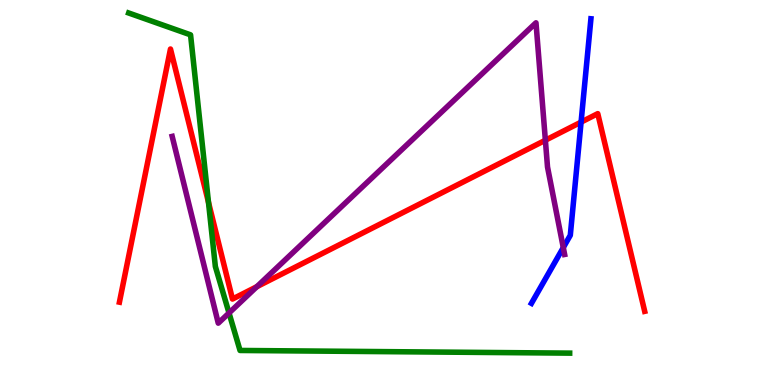[{'lines': ['blue', 'red'], 'intersections': [{'x': 7.5, 'y': 6.83}]}, {'lines': ['green', 'red'], 'intersections': [{'x': 2.69, 'y': 4.75}]}, {'lines': ['purple', 'red'], 'intersections': [{'x': 3.31, 'y': 2.55}, {'x': 7.04, 'y': 6.36}]}, {'lines': ['blue', 'green'], 'intersections': []}, {'lines': ['blue', 'purple'], 'intersections': [{'x': 7.27, 'y': 3.57}]}, {'lines': ['green', 'purple'], 'intersections': [{'x': 2.96, 'y': 1.87}]}]